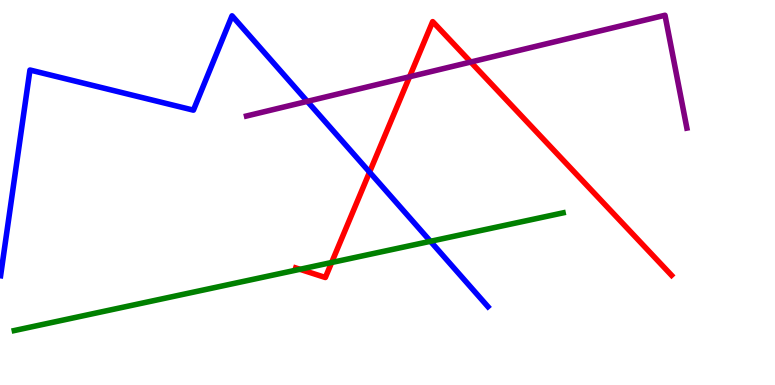[{'lines': ['blue', 'red'], 'intersections': [{'x': 4.77, 'y': 5.53}]}, {'lines': ['green', 'red'], 'intersections': [{'x': 3.87, 'y': 3.01}, {'x': 4.28, 'y': 3.18}]}, {'lines': ['purple', 'red'], 'intersections': [{'x': 5.28, 'y': 8.01}, {'x': 6.07, 'y': 8.39}]}, {'lines': ['blue', 'green'], 'intersections': [{'x': 5.55, 'y': 3.73}]}, {'lines': ['blue', 'purple'], 'intersections': [{'x': 3.97, 'y': 7.37}]}, {'lines': ['green', 'purple'], 'intersections': []}]